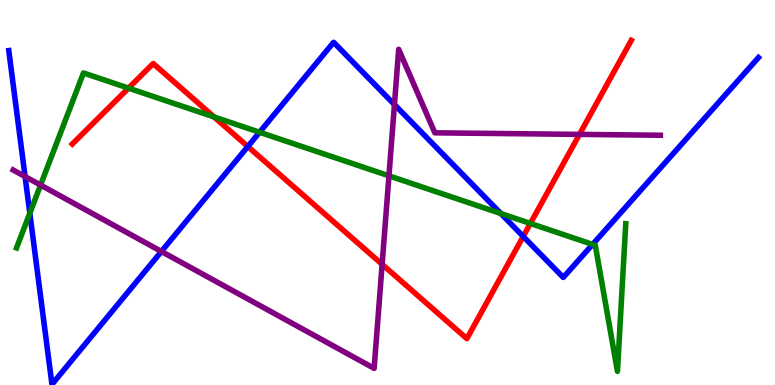[{'lines': ['blue', 'red'], 'intersections': [{'x': 3.2, 'y': 6.19}, {'x': 6.75, 'y': 3.86}]}, {'lines': ['green', 'red'], 'intersections': [{'x': 1.66, 'y': 7.71}, {'x': 2.76, 'y': 6.96}, {'x': 6.84, 'y': 4.2}]}, {'lines': ['purple', 'red'], 'intersections': [{'x': 4.93, 'y': 3.13}, {'x': 7.48, 'y': 6.51}]}, {'lines': ['blue', 'green'], 'intersections': [{'x': 0.385, 'y': 4.46}, {'x': 3.35, 'y': 6.56}, {'x': 6.46, 'y': 4.45}, {'x': 7.65, 'y': 3.65}]}, {'lines': ['blue', 'purple'], 'intersections': [{'x': 0.324, 'y': 5.41}, {'x': 2.08, 'y': 3.47}, {'x': 5.09, 'y': 7.28}]}, {'lines': ['green', 'purple'], 'intersections': [{'x': 0.524, 'y': 5.19}, {'x': 5.02, 'y': 5.43}]}]